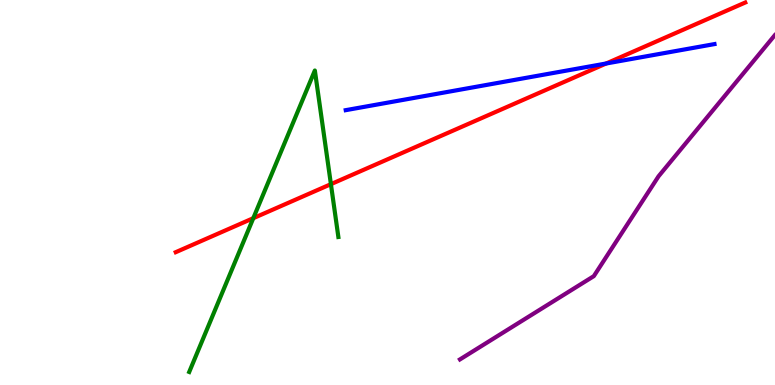[{'lines': ['blue', 'red'], 'intersections': [{'x': 7.82, 'y': 8.35}]}, {'lines': ['green', 'red'], 'intersections': [{'x': 3.27, 'y': 4.33}, {'x': 4.27, 'y': 5.22}]}, {'lines': ['purple', 'red'], 'intersections': []}, {'lines': ['blue', 'green'], 'intersections': []}, {'lines': ['blue', 'purple'], 'intersections': []}, {'lines': ['green', 'purple'], 'intersections': []}]